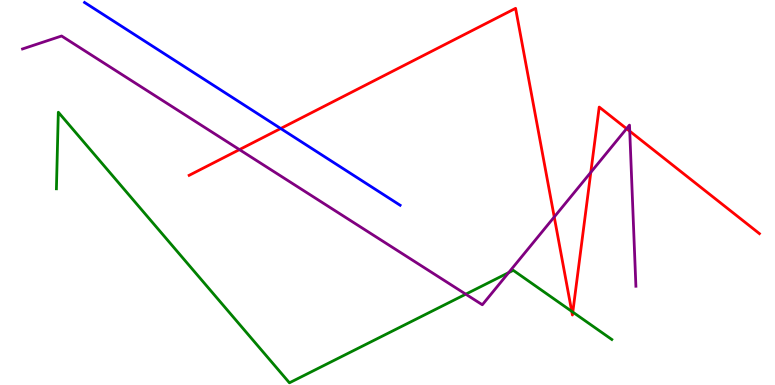[{'lines': ['blue', 'red'], 'intersections': [{'x': 3.62, 'y': 6.66}]}, {'lines': ['green', 'red'], 'intersections': [{'x': 7.38, 'y': 1.91}, {'x': 7.39, 'y': 1.89}]}, {'lines': ['purple', 'red'], 'intersections': [{'x': 3.09, 'y': 6.11}, {'x': 7.15, 'y': 4.36}, {'x': 7.62, 'y': 5.52}, {'x': 8.08, 'y': 6.66}, {'x': 8.13, 'y': 6.59}]}, {'lines': ['blue', 'green'], 'intersections': []}, {'lines': ['blue', 'purple'], 'intersections': []}, {'lines': ['green', 'purple'], 'intersections': [{'x': 6.01, 'y': 2.36}, {'x': 6.56, 'y': 2.92}]}]